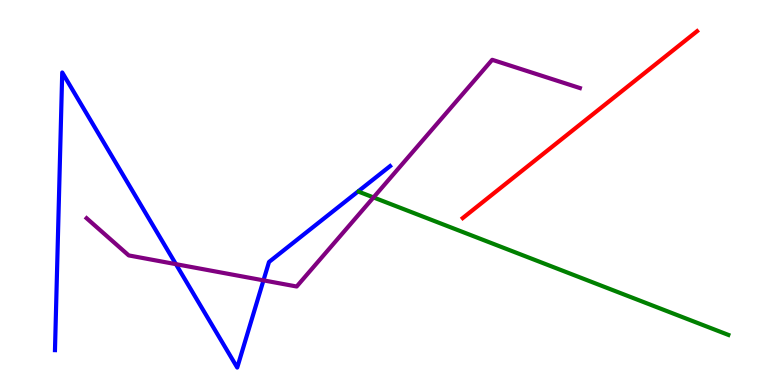[{'lines': ['blue', 'red'], 'intersections': []}, {'lines': ['green', 'red'], 'intersections': []}, {'lines': ['purple', 'red'], 'intersections': []}, {'lines': ['blue', 'green'], 'intersections': []}, {'lines': ['blue', 'purple'], 'intersections': [{'x': 2.27, 'y': 3.14}, {'x': 3.4, 'y': 2.72}]}, {'lines': ['green', 'purple'], 'intersections': [{'x': 4.82, 'y': 4.87}]}]